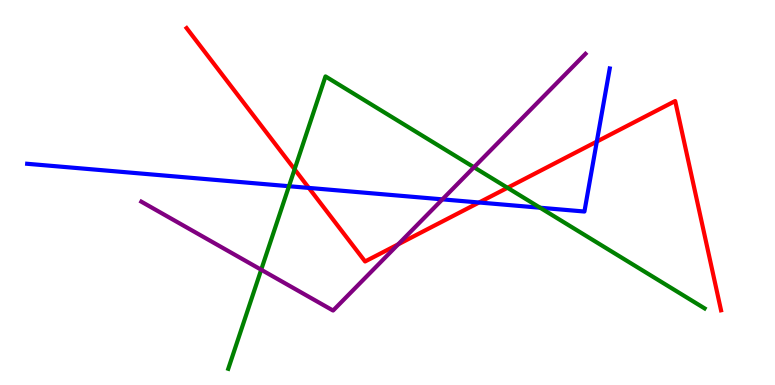[{'lines': ['blue', 'red'], 'intersections': [{'x': 3.98, 'y': 5.12}, {'x': 6.18, 'y': 4.74}, {'x': 7.7, 'y': 6.32}]}, {'lines': ['green', 'red'], 'intersections': [{'x': 3.8, 'y': 5.6}, {'x': 6.55, 'y': 5.12}]}, {'lines': ['purple', 'red'], 'intersections': [{'x': 5.14, 'y': 3.65}]}, {'lines': ['blue', 'green'], 'intersections': [{'x': 3.73, 'y': 5.16}, {'x': 6.97, 'y': 4.6}]}, {'lines': ['blue', 'purple'], 'intersections': [{'x': 5.71, 'y': 4.82}]}, {'lines': ['green', 'purple'], 'intersections': [{'x': 3.37, 'y': 2.99}, {'x': 6.12, 'y': 5.66}]}]